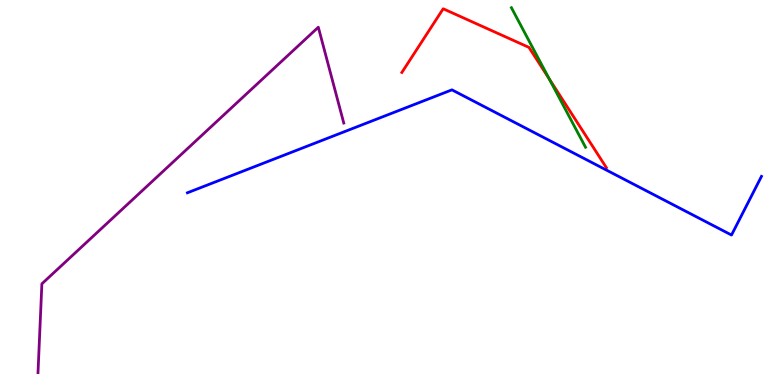[{'lines': ['blue', 'red'], 'intersections': []}, {'lines': ['green', 'red'], 'intersections': [{'x': 7.09, 'y': 7.95}]}, {'lines': ['purple', 'red'], 'intersections': []}, {'lines': ['blue', 'green'], 'intersections': []}, {'lines': ['blue', 'purple'], 'intersections': []}, {'lines': ['green', 'purple'], 'intersections': []}]